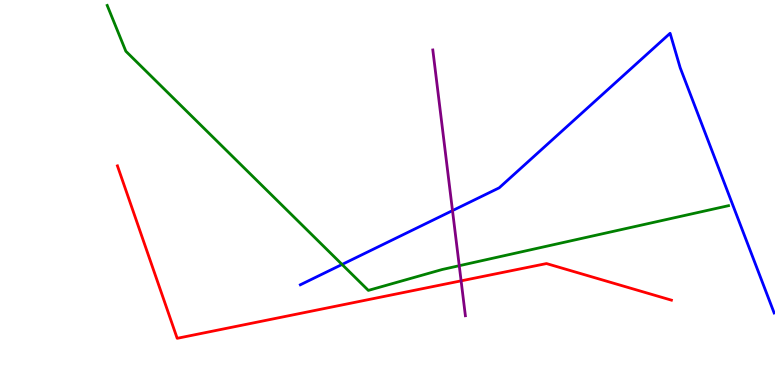[{'lines': ['blue', 'red'], 'intersections': []}, {'lines': ['green', 'red'], 'intersections': []}, {'lines': ['purple', 'red'], 'intersections': [{'x': 5.95, 'y': 2.71}]}, {'lines': ['blue', 'green'], 'intersections': [{'x': 4.41, 'y': 3.13}]}, {'lines': ['blue', 'purple'], 'intersections': [{'x': 5.84, 'y': 4.53}]}, {'lines': ['green', 'purple'], 'intersections': [{'x': 5.93, 'y': 3.1}]}]